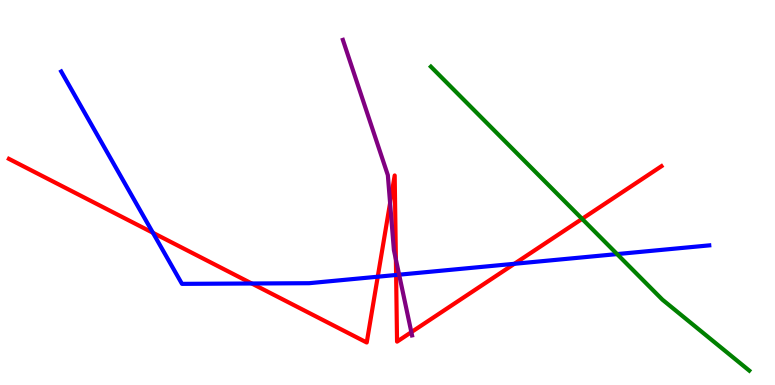[{'lines': ['blue', 'red'], 'intersections': [{'x': 1.97, 'y': 3.95}, {'x': 3.25, 'y': 2.64}, {'x': 4.87, 'y': 2.81}, {'x': 5.11, 'y': 2.86}, {'x': 6.64, 'y': 3.15}]}, {'lines': ['green', 'red'], 'intersections': [{'x': 7.51, 'y': 4.32}]}, {'lines': ['purple', 'red'], 'intersections': [{'x': 5.03, 'y': 4.73}, {'x': 5.11, 'y': 3.26}, {'x': 5.31, 'y': 1.37}]}, {'lines': ['blue', 'green'], 'intersections': [{'x': 7.96, 'y': 3.4}]}, {'lines': ['blue', 'purple'], 'intersections': [{'x': 5.15, 'y': 2.87}]}, {'lines': ['green', 'purple'], 'intersections': []}]